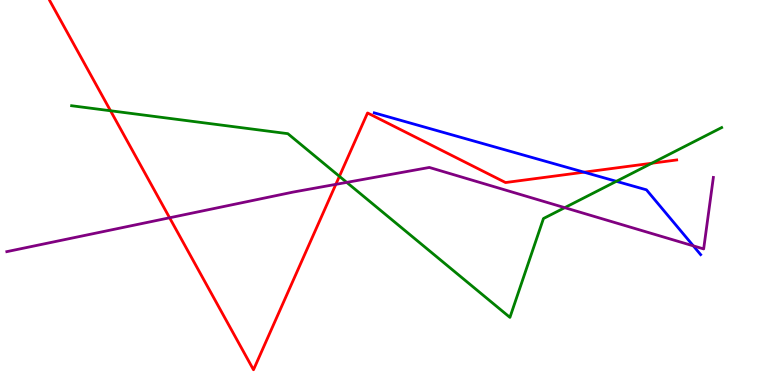[{'lines': ['blue', 'red'], 'intersections': [{'x': 7.54, 'y': 5.53}]}, {'lines': ['green', 'red'], 'intersections': [{'x': 1.43, 'y': 7.12}, {'x': 4.38, 'y': 5.42}, {'x': 8.41, 'y': 5.76}]}, {'lines': ['purple', 'red'], 'intersections': [{'x': 2.19, 'y': 4.34}, {'x': 4.33, 'y': 5.21}]}, {'lines': ['blue', 'green'], 'intersections': [{'x': 7.95, 'y': 5.29}]}, {'lines': ['blue', 'purple'], 'intersections': [{'x': 8.95, 'y': 3.61}]}, {'lines': ['green', 'purple'], 'intersections': [{'x': 4.47, 'y': 5.26}, {'x': 7.29, 'y': 4.61}]}]